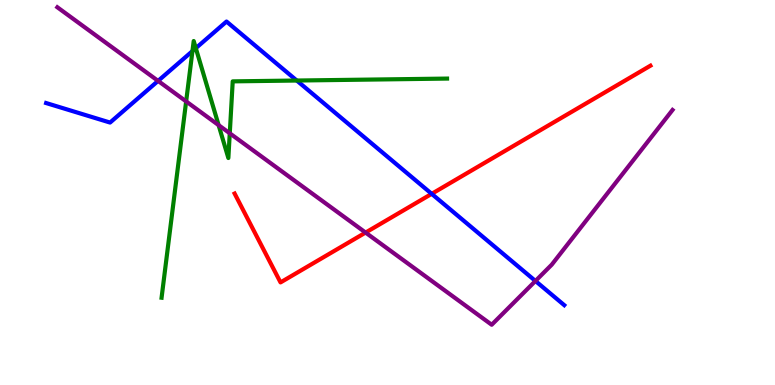[{'lines': ['blue', 'red'], 'intersections': [{'x': 5.57, 'y': 4.97}]}, {'lines': ['green', 'red'], 'intersections': []}, {'lines': ['purple', 'red'], 'intersections': [{'x': 4.72, 'y': 3.96}]}, {'lines': ['blue', 'green'], 'intersections': [{'x': 2.48, 'y': 8.67}, {'x': 2.53, 'y': 8.75}, {'x': 3.83, 'y': 7.91}]}, {'lines': ['blue', 'purple'], 'intersections': [{'x': 2.04, 'y': 7.9}, {'x': 6.91, 'y': 2.7}]}, {'lines': ['green', 'purple'], 'intersections': [{'x': 2.4, 'y': 7.37}, {'x': 2.82, 'y': 6.75}, {'x': 2.96, 'y': 6.54}]}]